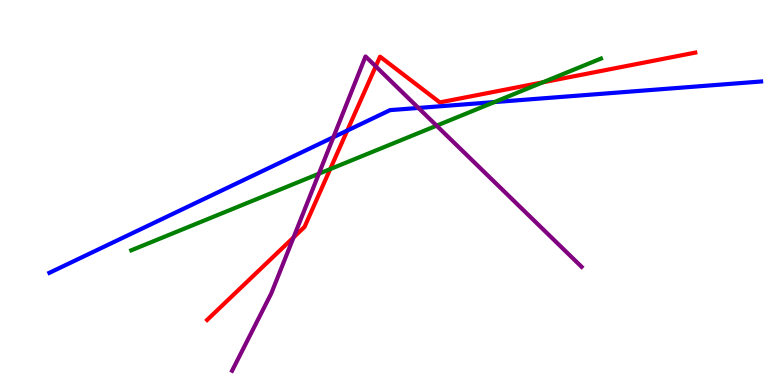[{'lines': ['blue', 'red'], 'intersections': [{'x': 4.48, 'y': 6.61}]}, {'lines': ['green', 'red'], 'intersections': [{'x': 4.26, 'y': 5.61}, {'x': 7.0, 'y': 7.86}]}, {'lines': ['purple', 'red'], 'intersections': [{'x': 3.79, 'y': 3.83}, {'x': 4.85, 'y': 8.28}]}, {'lines': ['blue', 'green'], 'intersections': [{'x': 6.38, 'y': 7.35}]}, {'lines': ['blue', 'purple'], 'intersections': [{'x': 4.3, 'y': 6.44}, {'x': 5.4, 'y': 7.2}]}, {'lines': ['green', 'purple'], 'intersections': [{'x': 4.11, 'y': 5.49}, {'x': 5.63, 'y': 6.74}]}]